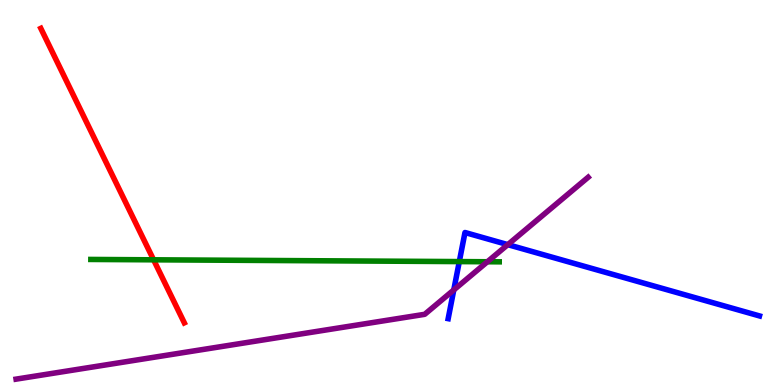[{'lines': ['blue', 'red'], 'intersections': []}, {'lines': ['green', 'red'], 'intersections': [{'x': 1.98, 'y': 3.25}]}, {'lines': ['purple', 'red'], 'intersections': []}, {'lines': ['blue', 'green'], 'intersections': [{'x': 5.93, 'y': 3.21}]}, {'lines': ['blue', 'purple'], 'intersections': [{'x': 5.86, 'y': 2.47}, {'x': 6.55, 'y': 3.65}]}, {'lines': ['green', 'purple'], 'intersections': [{'x': 6.29, 'y': 3.2}]}]